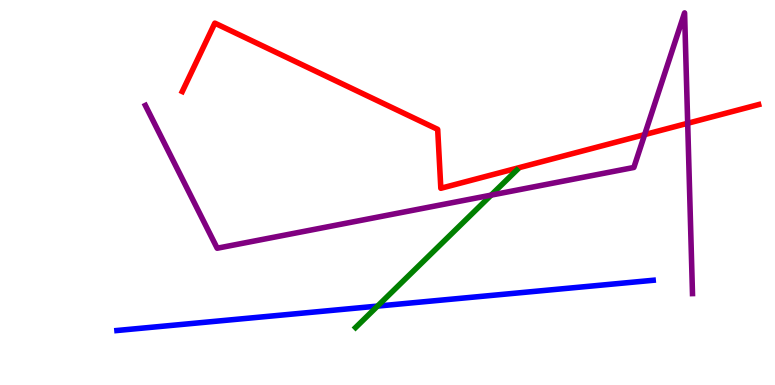[{'lines': ['blue', 'red'], 'intersections': []}, {'lines': ['green', 'red'], 'intersections': []}, {'lines': ['purple', 'red'], 'intersections': [{'x': 8.32, 'y': 6.5}, {'x': 8.87, 'y': 6.8}]}, {'lines': ['blue', 'green'], 'intersections': [{'x': 4.87, 'y': 2.05}]}, {'lines': ['blue', 'purple'], 'intersections': []}, {'lines': ['green', 'purple'], 'intersections': [{'x': 6.34, 'y': 4.93}]}]